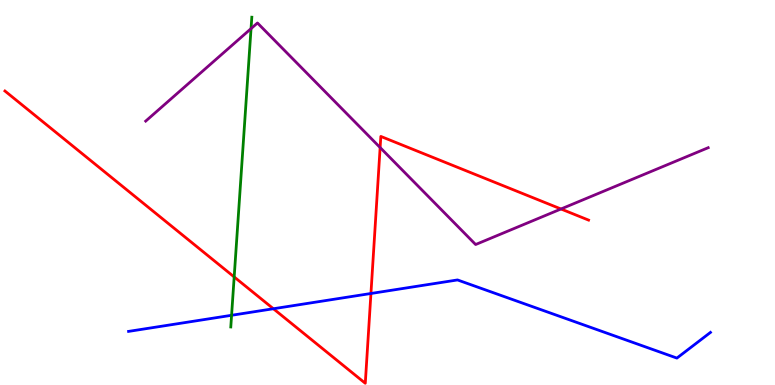[{'lines': ['blue', 'red'], 'intersections': [{'x': 3.53, 'y': 1.98}, {'x': 4.79, 'y': 2.38}]}, {'lines': ['green', 'red'], 'intersections': [{'x': 3.02, 'y': 2.81}]}, {'lines': ['purple', 'red'], 'intersections': [{'x': 4.9, 'y': 6.17}, {'x': 7.24, 'y': 4.57}]}, {'lines': ['blue', 'green'], 'intersections': [{'x': 2.99, 'y': 1.81}]}, {'lines': ['blue', 'purple'], 'intersections': []}, {'lines': ['green', 'purple'], 'intersections': [{'x': 3.24, 'y': 9.26}]}]